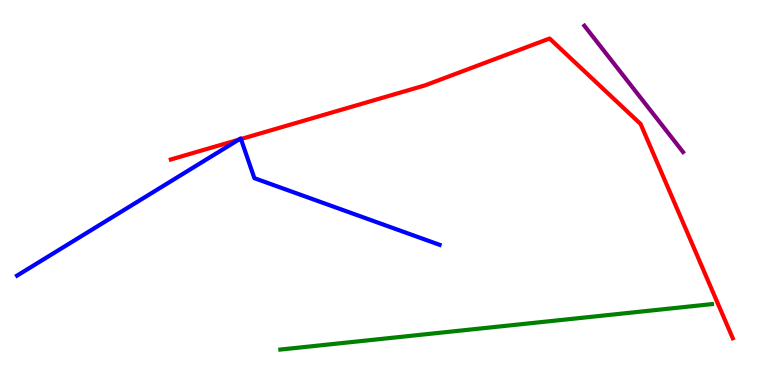[{'lines': ['blue', 'red'], 'intersections': [{'x': 3.08, 'y': 6.37}, {'x': 3.11, 'y': 6.39}]}, {'lines': ['green', 'red'], 'intersections': []}, {'lines': ['purple', 'red'], 'intersections': []}, {'lines': ['blue', 'green'], 'intersections': []}, {'lines': ['blue', 'purple'], 'intersections': []}, {'lines': ['green', 'purple'], 'intersections': []}]